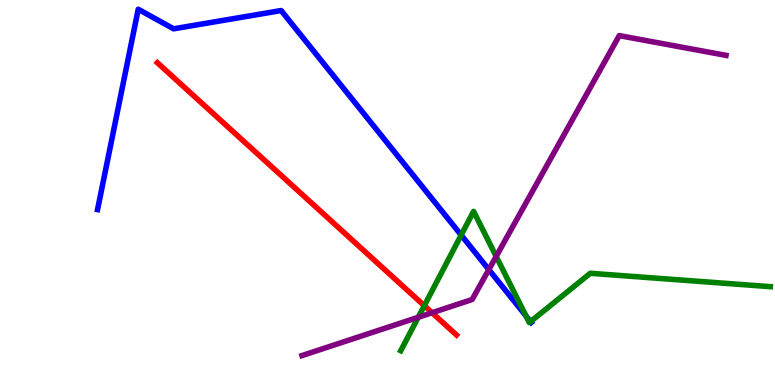[{'lines': ['blue', 'red'], 'intersections': []}, {'lines': ['green', 'red'], 'intersections': [{'x': 5.47, 'y': 2.06}]}, {'lines': ['purple', 'red'], 'intersections': [{'x': 5.57, 'y': 1.88}]}, {'lines': ['blue', 'green'], 'intersections': [{'x': 5.95, 'y': 3.89}, {'x': 6.79, 'y': 1.79}, {'x': 6.85, 'y': 1.65}]}, {'lines': ['blue', 'purple'], 'intersections': [{'x': 6.31, 'y': 3.0}]}, {'lines': ['green', 'purple'], 'intersections': [{'x': 5.4, 'y': 1.76}, {'x': 6.4, 'y': 3.34}]}]